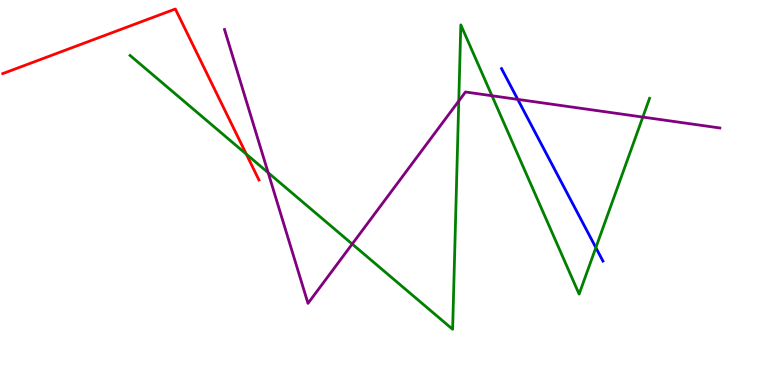[{'lines': ['blue', 'red'], 'intersections': []}, {'lines': ['green', 'red'], 'intersections': [{'x': 3.18, 'y': 6.0}]}, {'lines': ['purple', 'red'], 'intersections': []}, {'lines': ['blue', 'green'], 'intersections': [{'x': 7.69, 'y': 3.57}]}, {'lines': ['blue', 'purple'], 'intersections': [{'x': 6.68, 'y': 7.42}]}, {'lines': ['green', 'purple'], 'intersections': [{'x': 3.46, 'y': 5.51}, {'x': 4.54, 'y': 3.66}, {'x': 5.92, 'y': 7.38}, {'x': 6.35, 'y': 7.51}, {'x': 8.29, 'y': 6.96}]}]